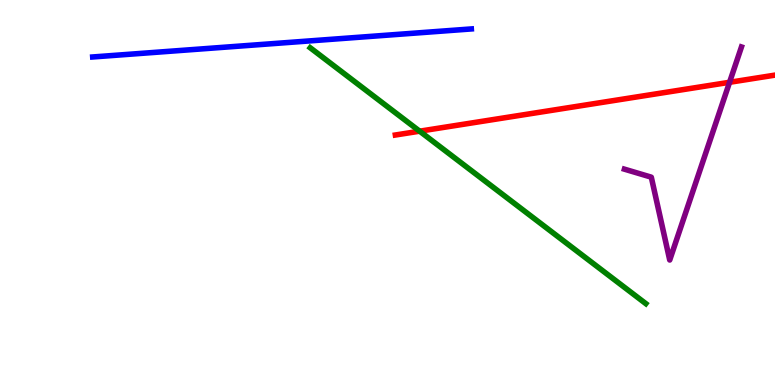[{'lines': ['blue', 'red'], 'intersections': []}, {'lines': ['green', 'red'], 'intersections': [{'x': 5.41, 'y': 6.59}]}, {'lines': ['purple', 'red'], 'intersections': [{'x': 9.41, 'y': 7.86}]}, {'lines': ['blue', 'green'], 'intersections': []}, {'lines': ['blue', 'purple'], 'intersections': []}, {'lines': ['green', 'purple'], 'intersections': []}]